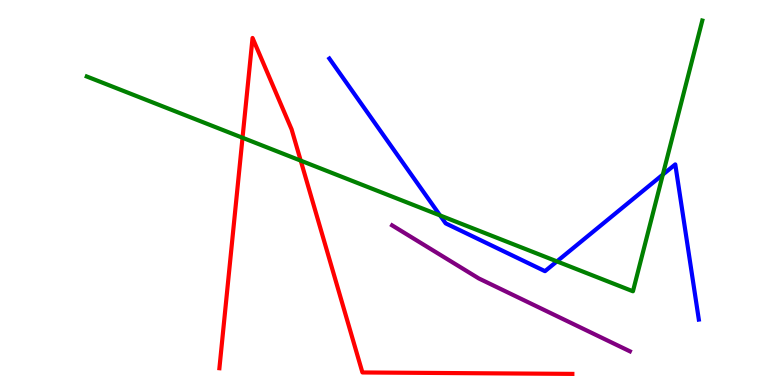[{'lines': ['blue', 'red'], 'intersections': []}, {'lines': ['green', 'red'], 'intersections': [{'x': 3.13, 'y': 6.42}, {'x': 3.88, 'y': 5.83}]}, {'lines': ['purple', 'red'], 'intersections': []}, {'lines': ['blue', 'green'], 'intersections': [{'x': 5.68, 'y': 4.4}, {'x': 7.19, 'y': 3.21}, {'x': 8.55, 'y': 5.47}]}, {'lines': ['blue', 'purple'], 'intersections': []}, {'lines': ['green', 'purple'], 'intersections': []}]